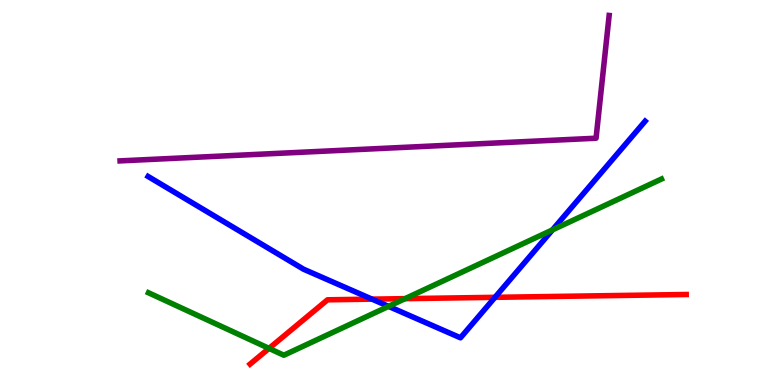[{'lines': ['blue', 'red'], 'intersections': [{'x': 4.8, 'y': 2.23}, {'x': 6.39, 'y': 2.28}]}, {'lines': ['green', 'red'], 'intersections': [{'x': 3.47, 'y': 0.951}, {'x': 5.23, 'y': 2.24}]}, {'lines': ['purple', 'red'], 'intersections': []}, {'lines': ['blue', 'green'], 'intersections': [{'x': 5.01, 'y': 2.04}, {'x': 7.13, 'y': 4.03}]}, {'lines': ['blue', 'purple'], 'intersections': []}, {'lines': ['green', 'purple'], 'intersections': []}]